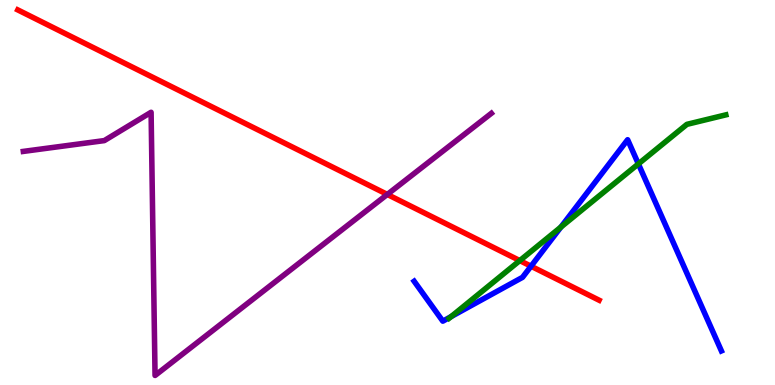[{'lines': ['blue', 'red'], 'intersections': [{'x': 6.85, 'y': 3.09}]}, {'lines': ['green', 'red'], 'intersections': [{'x': 6.71, 'y': 3.23}]}, {'lines': ['purple', 'red'], 'intersections': [{'x': 5.0, 'y': 4.95}]}, {'lines': ['blue', 'green'], 'intersections': [{'x': 5.82, 'y': 1.78}, {'x': 7.24, 'y': 4.1}, {'x': 8.24, 'y': 5.74}]}, {'lines': ['blue', 'purple'], 'intersections': []}, {'lines': ['green', 'purple'], 'intersections': []}]